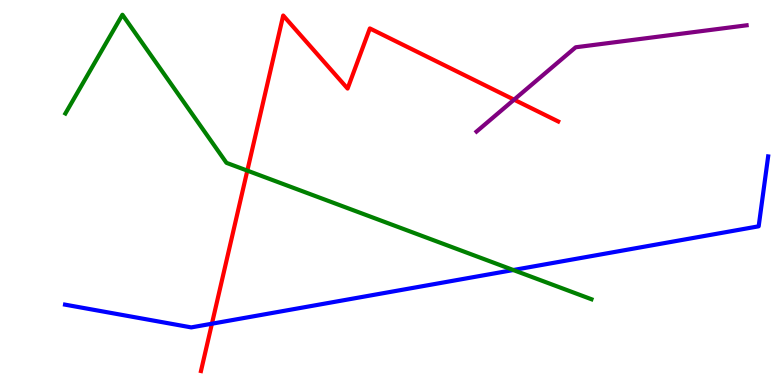[{'lines': ['blue', 'red'], 'intersections': [{'x': 2.73, 'y': 1.59}]}, {'lines': ['green', 'red'], 'intersections': [{'x': 3.19, 'y': 5.57}]}, {'lines': ['purple', 'red'], 'intersections': [{'x': 6.63, 'y': 7.41}]}, {'lines': ['blue', 'green'], 'intersections': [{'x': 6.62, 'y': 2.99}]}, {'lines': ['blue', 'purple'], 'intersections': []}, {'lines': ['green', 'purple'], 'intersections': []}]